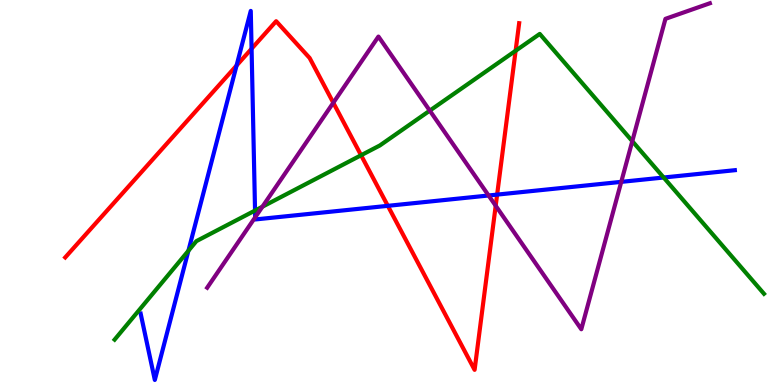[{'lines': ['blue', 'red'], 'intersections': [{'x': 3.05, 'y': 8.3}, {'x': 3.25, 'y': 8.73}, {'x': 5.0, 'y': 4.65}, {'x': 6.41, 'y': 4.95}]}, {'lines': ['green', 'red'], 'intersections': [{'x': 4.66, 'y': 5.97}, {'x': 6.65, 'y': 8.68}]}, {'lines': ['purple', 'red'], 'intersections': [{'x': 4.3, 'y': 7.33}, {'x': 6.4, 'y': 4.66}]}, {'lines': ['blue', 'green'], 'intersections': [{'x': 2.43, 'y': 3.49}, {'x': 3.29, 'y': 4.53}, {'x': 8.56, 'y': 5.39}]}, {'lines': ['blue', 'purple'], 'intersections': [{'x': 3.29, 'y': 4.36}, {'x': 6.3, 'y': 4.92}, {'x': 8.02, 'y': 5.28}]}, {'lines': ['green', 'purple'], 'intersections': [{'x': 3.39, 'y': 4.63}, {'x': 5.55, 'y': 7.13}, {'x': 8.16, 'y': 6.33}]}]